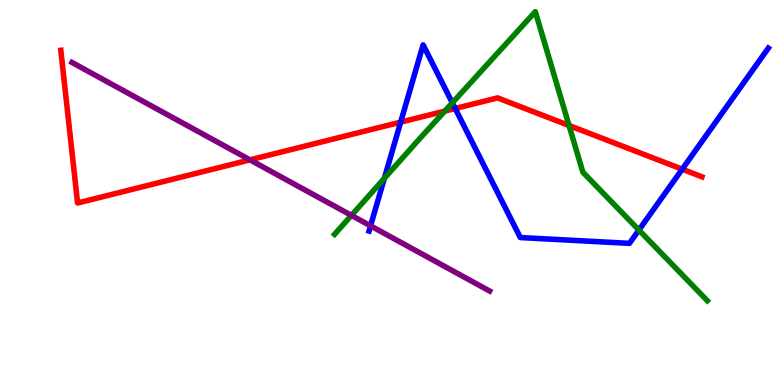[{'lines': ['blue', 'red'], 'intersections': [{'x': 5.17, 'y': 6.83}, {'x': 5.87, 'y': 7.18}, {'x': 8.8, 'y': 5.61}]}, {'lines': ['green', 'red'], 'intersections': [{'x': 5.74, 'y': 7.11}, {'x': 7.34, 'y': 6.74}]}, {'lines': ['purple', 'red'], 'intersections': [{'x': 3.23, 'y': 5.85}]}, {'lines': ['blue', 'green'], 'intersections': [{'x': 4.96, 'y': 5.37}, {'x': 5.84, 'y': 7.33}, {'x': 8.24, 'y': 4.02}]}, {'lines': ['blue', 'purple'], 'intersections': [{'x': 4.78, 'y': 4.13}]}, {'lines': ['green', 'purple'], 'intersections': [{'x': 4.53, 'y': 4.41}]}]